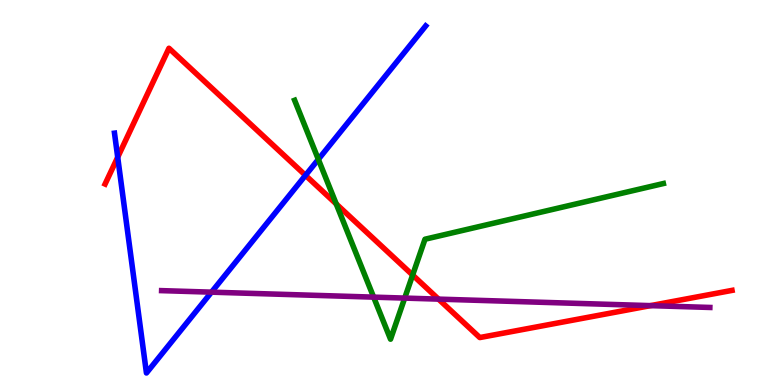[{'lines': ['blue', 'red'], 'intersections': [{'x': 1.52, 'y': 5.92}, {'x': 3.94, 'y': 5.45}]}, {'lines': ['green', 'red'], 'intersections': [{'x': 4.34, 'y': 4.7}, {'x': 5.32, 'y': 2.86}]}, {'lines': ['purple', 'red'], 'intersections': [{'x': 5.66, 'y': 2.23}, {'x': 8.39, 'y': 2.06}]}, {'lines': ['blue', 'green'], 'intersections': [{'x': 4.11, 'y': 5.86}]}, {'lines': ['blue', 'purple'], 'intersections': [{'x': 2.73, 'y': 2.41}]}, {'lines': ['green', 'purple'], 'intersections': [{'x': 4.82, 'y': 2.28}, {'x': 5.22, 'y': 2.26}]}]